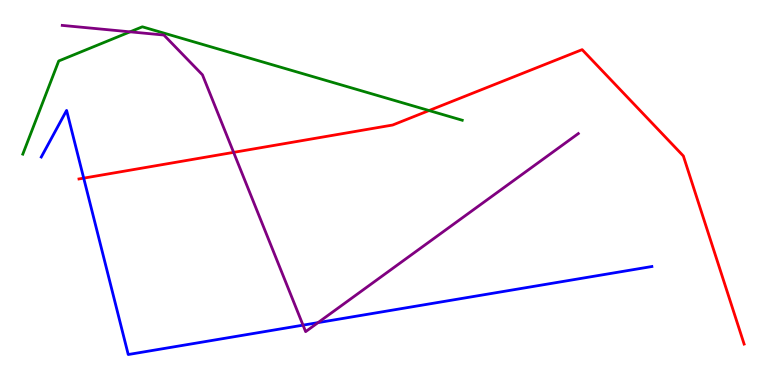[{'lines': ['blue', 'red'], 'intersections': [{'x': 1.08, 'y': 5.37}]}, {'lines': ['green', 'red'], 'intersections': [{'x': 5.54, 'y': 7.13}]}, {'lines': ['purple', 'red'], 'intersections': [{'x': 3.01, 'y': 6.04}]}, {'lines': ['blue', 'green'], 'intersections': []}, {'lines': ['blue', 'purple'], 'intersections': [{'x': 3.91, 'y': 1.55}, {'x': 4.1, 'y': 1.62}]}, {'lines': ['green', 'purple'], 'intersections': [{'x': 1.68, 'y': 9.17}]}]